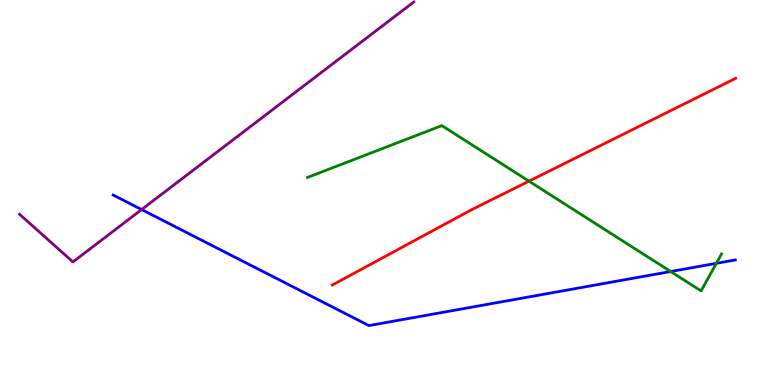[{'lines': ['blue', 'red'], 'intersections': []}, {'lines': ['green', 'red'], 'intersections': [{'x': 6.83, 'y': 5.29}]}, {'lines': ['purple', 'red'], 'intersections': []}, {'lines': ['blue', 'green'], 'intersections': [{'x': 8.65, 'y': 2.95}, {'x': 9.24, 'y': 3.16}]}, {'lines': ['blue', 'purple'], 'intersections': [{'x': 1.83, 'y': 4.56}]}, {'lines': ['green', 'purple'], 'intersections': []}]